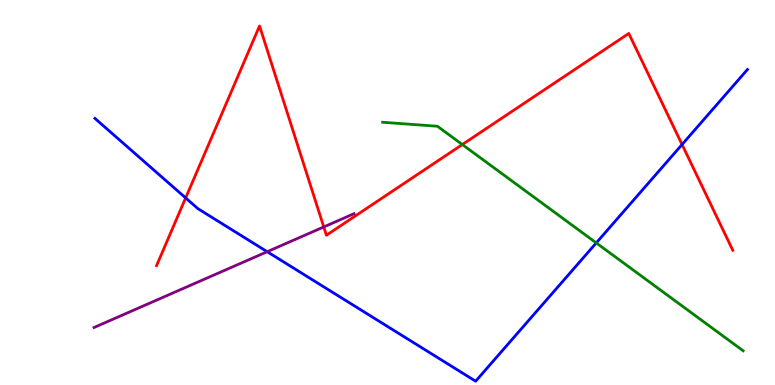[{'lines': ['blue', 'red'], 'intersections': [{'x': 2.4, 'y': 4.86}, {'x': 8.8, 'y': 6.25}]}, {'lines': ['green', 'red'], 'intersections': [{'x': 5.97, 'y': 6.25}]}, {'lines': ['purple', 'red'], 'intersections': [{'x': 4.18, 'y': 4.11}]}, {'lines': ['blue', 'green'], 'intersections': [{'x': 7.69, 'y': 3.69}]}, {'lines': ['blue', 'purple'], 'intersections': [{'x': 3.45, 'y': 3.46}]}, {'lines': ['green', 'purple'], 'intersections': []}]